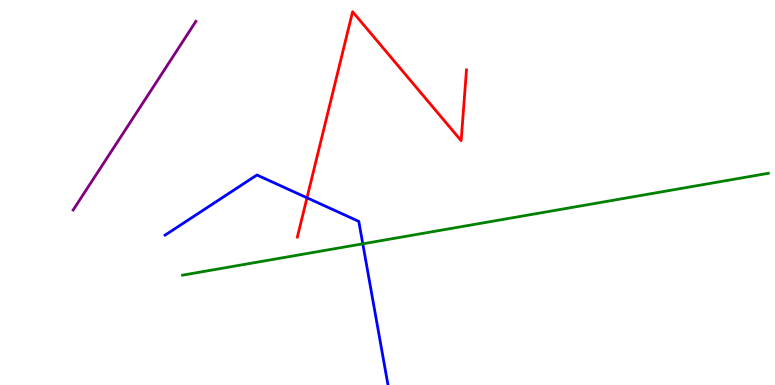[{'lines': ['blue', 'red'], 'intersections': [{'x': 3.96, 'y': 4.86}]}, {'lines': ['green', 'red'], 'intersections': []}, {'lines': ['purple', 'red'], 'intersections': []}, {'lines': ['blue', 'green'], 'intersections': [{'x': 4.68, 'y': 3.67}]}, {'lines': ['blue', 'purple'], 'intersections': []}, {'lines': ['green', 'purple'], 'intersections': []}]